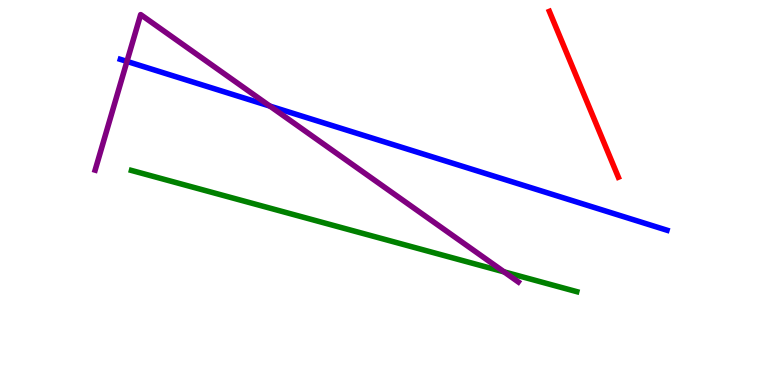[{'lines': ['blue', 'red'], 'intersections': []}, {'lines': ['green', 'red'], 'intersections': []}, {'lines': ['purple', 'red'], 'intersections': []}, {'lines': ['blue', 'green'], 'intersections': []}, {'lines': ['blue', 'purple'], 'intersections': [{'x': 1.64, 'y': 8.4}, {'x': 3.48, 'y': 7.24}]}, {'lines': ['green', 'purple'], 'intersections': [{'x': 6.5, 'y': 2.94}]}]